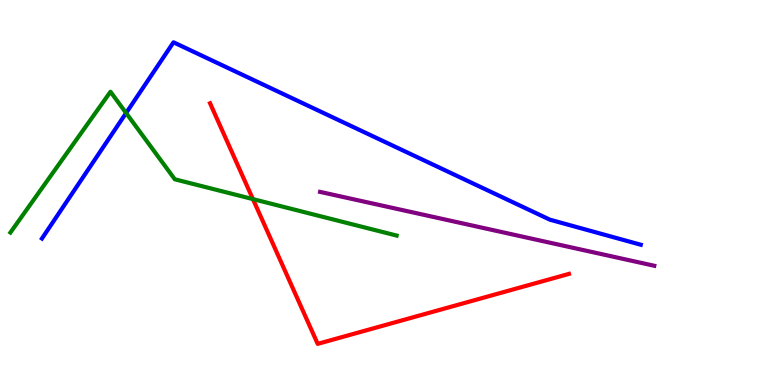[{'lines': ['blue', 'red'], 'intersections': []}, {'lines': ['green', 'red'], 'intersections': [{'x': 3.26, 'y': 4.83}]}, {'lines': ['purple', 'red'], 'intersections': []}, {'lines': ['blue', 'green'], 'intersections': [{'x': 1.63, 'y': 7.06}]}, {'lines': ['blue', 'purple'], 'intersections': []}, {'lines': ['green', 'purple'], 'intersections': []}]